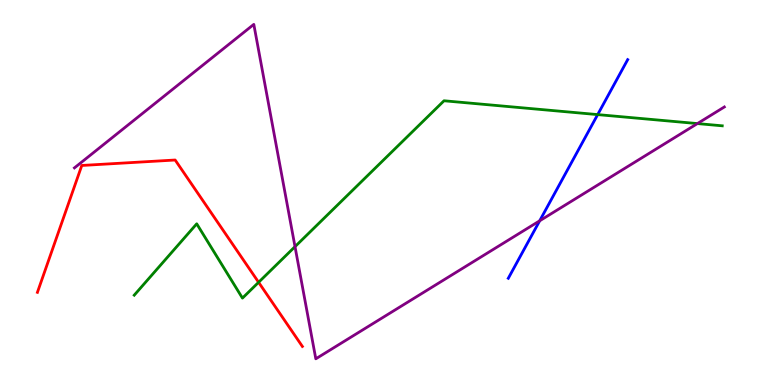[{'lines': ['blue', 'red'], 'intersections': []}, {'lines': ['green', 'red'], 'intersections': [{'x': 3.34, 'y': 2.67}]}, {'lines': ['purple', 'red'], 'intersections': []}, {'lines': ['blue', 'green'], 'intersections': [{'x': 7.71, 'y': 7.02}]}, {'lines': ['blue', 'purple'], 'intersections': [{'x': 6.96, 'y': 4.26}]}, {'lines': ['green', 'purple'], 'intersections': [{'x': 3.81, 'y': 3.59}, {'x': 9.0, 'y': 6.79}]}]